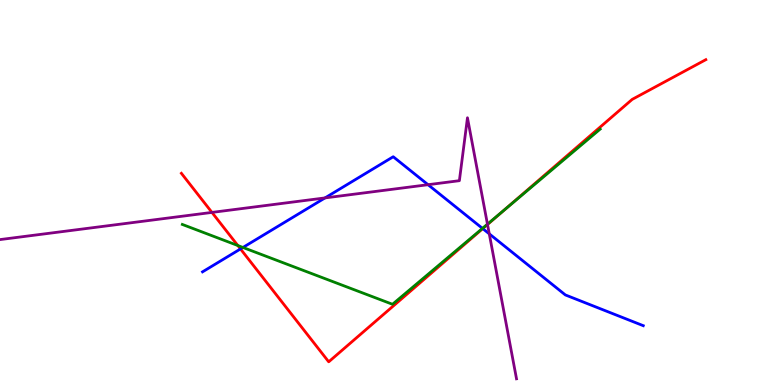[{'lines': ['blue', 'red'], 'intersections': [{'x': 3.1, 'y': 3.53}, {'x': 6.23, 'y': 4.06}]}, {'lines': ['green', 'red'], 'intersections': [{'x': 3.07, 'y': 3.62}, {'x': 6.51, 'y': 4.56}]}, {'lines': ['purple', 'red'], 'intersections': [{'x': 2.73, 'y': 4.48}, {'x': 6.29, 'y': 4.17}]}, {'lines': ['blue', 'green'], 'intersections': [{'x': 3.13, 'y': 3.57}, {'x': 6.23, 'y': 4.07}]}, {'lines': ['blue', 'purple'], 'intersections': [{'x': 4.19, 'y': 4.86}, {'x': 5.52, 'y': 5.2}, {'x': 6.31, 'y': 3.93}]}, {'lines': ['green', 'purple'], 'intersections': [{'x': 6.29, 'y': 4.18}]}]